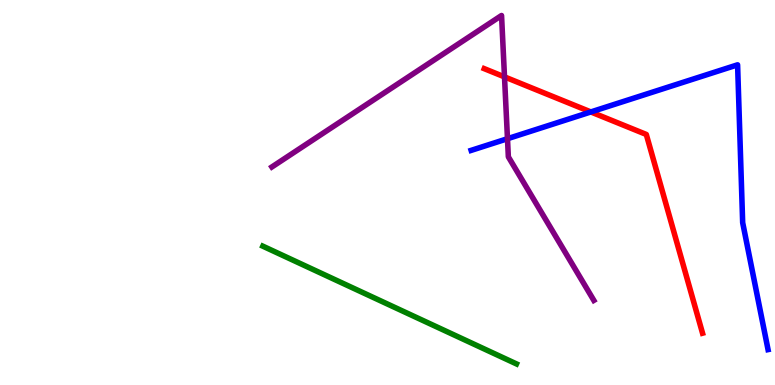[{'lines': ['blue', 'red'], 'intersections': [{'x': 7.62, 'y': 7.09}]}, {'lines': ['green', 'red'], 'intersections': []}, {'lines': ['purple', 'red'], 'intersections': [{'x': 6.51, 'y': 8.0}]}, {'lines': ['blue', 'green'], 'intersections': []}, {'lines': ['blue', 'purple'], 'intersections': [{'x': 6.55, 'y': 6.4}]}, {'lines': ['green', 'purple'], 'intersections': []}]